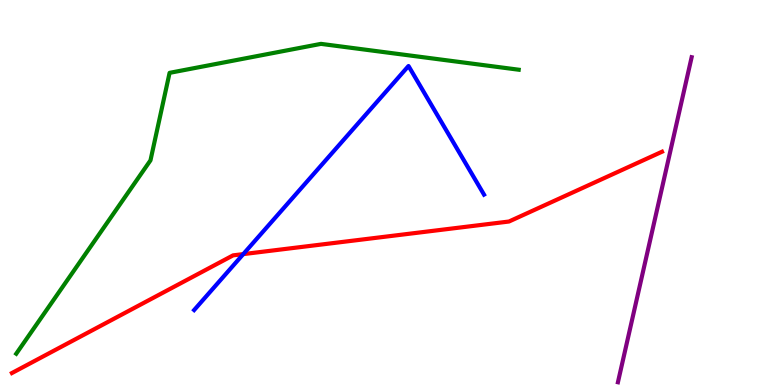[{'lines': ['blue', 'red'], 'intersections': [{'x': 3.14, 'y': 3.4}]}, {'lines': ['green', 'red'], 'intersections': []}, {'lines': ['purple', 'red'], 'intersections': []}, {'lines': ['blue', 'green'], 'intersections': []}, {'lines': ['blue', 'purple'], 'intersections': []}, {'lines': ['green', 'purple'], 'intersections': []}]